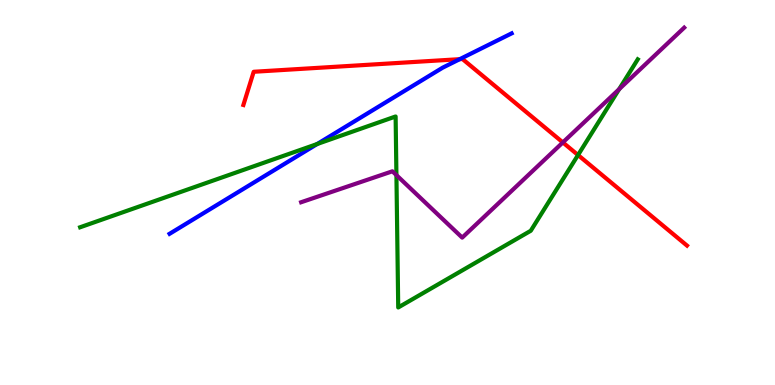[{'lines': ['blue', 'red'], 'intersections': [{'x': 5.93, 'y': 8.46}]}, {'lines': ['green', 'red'], 'intersections': [{'x': 7.46, 'y': 5.97}]}, {'lines': ['purple', 'red'], 'intersections': [{'x': 7.26, 'y': 6.3}]}, {'lines': ['blue', 'green'], 'intersections': [{'x': 4.09, 'y': 6.26}]}, {'lines': ['blue', 'purple'], 'intersections': []}, {'lines': ['green', 'purple'], 'intersections': [{'x': 5.12, 'y': 5.45}, {'x': 7.99, 'y': 7.68}]}]